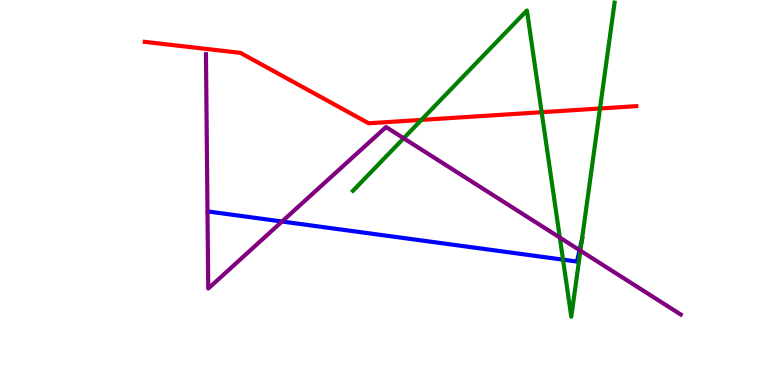[{'lines': ['blue', 'red'], 'intersections': []}, {'lines': ['green', 'red'], 'intersections': [{'x': 5.44, 'y': 6.89}, {'x': 6.99, 'y': 7.09}, {'x': 7.74, 'y': 7.18}]}, {'lines': ['purple', 'red'], 'intersections': []}, {'lines': ['blue', 'green'], 'intersections': [{'x': 7.26, 'y': 3.26}, {'x': 7.51, 'y': 3.77}]}, {'lines': ['blue', 'purple'], 'intersections': [{'x': 3.64, 'y': 4.25}, {'x': 7.48, 'y': 3.5}]}, {'lines': ['green', 'purple'], 'intersections': [{'x': 5.21, 'y': 6.41}, {'x': 7.22, 'y': 3.83}, {'x': 7.49, 'y': 3.49}]}]